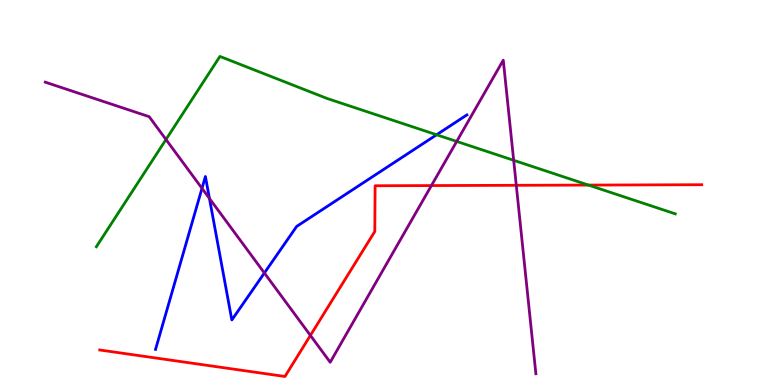[{'lines': ['blue', 'red'], 'intersections': []}, {'lines': ['green', 'red'], 'intersections': [{'x': 7.59, 'y': 5.19}]}, {'lines': ['purple', 'red'], 'intersections': [{'x': 4.01, 'y': 1.29}, {'x': 5.57, 'y': 5.18}, {'x': 6.66, 'y': 5.19}]}, {'lines': ['blue', 'green'], 'intersections': [{'x': 5.63, 'y': 6.5}]}, {'lines': ['blue', 'purple'], 'intersections': [{'x': 2.61, 'y': 5.11}, {'x': 2.7, 'y': 4.85}, {'x': 3.41, 'y': 2.91}]}, {'lines': ['green', 'purple'], 'intersections': [{'x': 2.14, 'y': 6.38}, {'x': 5.89, 'y': 6.33}, {'x': 6.63, 'y': 5.84}]}]